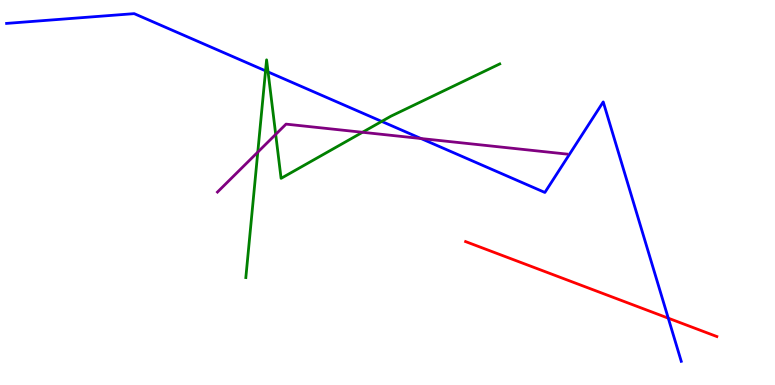[{'lines': ['blue', 'red'], 'intersections': [{'x': 8.62, 'y': 1.74}]}, {'lines': ['green', 'red'], 'intersections': []}, {'lines': ['purple', 'red'], 'intersections': []}, {'lines': ['blue', 'green'], 'intersections': [{'x': 3.43, 'y': 8.16}, {'x': 3.46, 'y': 8.13}, {'x': 4.93, 'y': 6.85}]}, {'lines': ['blue', 'purple'], 'intersections': [{'x': 5.43, 'y': 6.4}]}, {'lines': ['green', 'purple'], 'intersections': [{'x': 3.33, 'y': 6.05}, {'x': 3.56, 'y': 6.51}, {'x': 4.68, 'y': 6.56}]}]